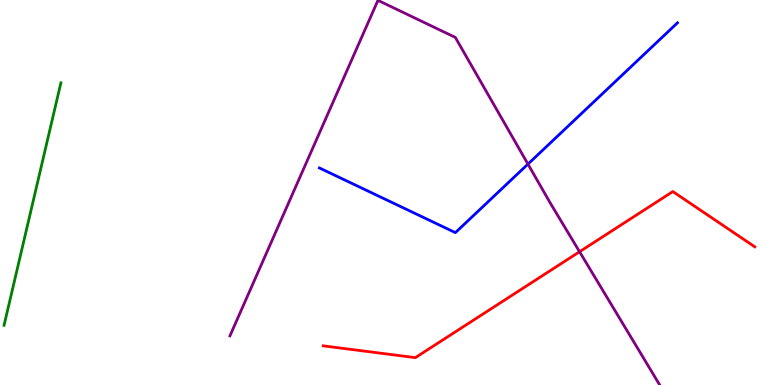[{'lines': ['blue', 'red'], 'intersections': []}, {'lines': ['green', 'red'], 'intersections': []}, {'lines': ['purple', 'red'], 'intersections': [{'x': 7.48, 'y': 3.46}]}, {'lines': ['blue', 'green'], 'intersections': []}, {'lines': ['blue', 'purple'], 'intersections': [{'x': 6.81, 'y': 5.74}]}, {'lines': ['green', 'purple'], 'intersections': []}]